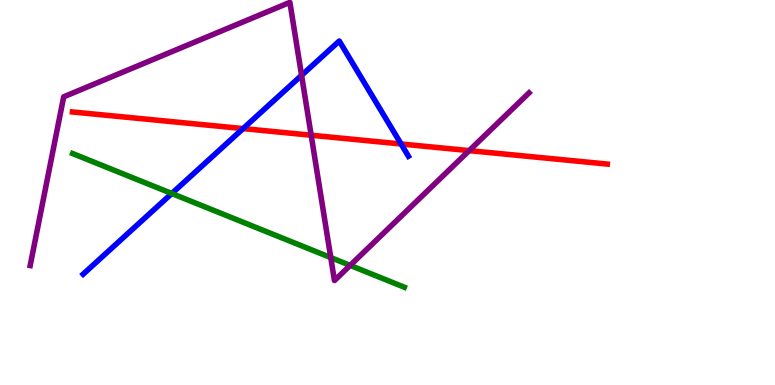[{'lines': ['blue', 'red'], 'intersections': [{'x': 3.14, 'y': 6.66}, {'x': 5.18, 'y': 6.26}]}, {'lines': ['green', 'red'], 'intersections': []}, {'lines': ['purple', 'red'], 'intersections': [{'x': 4.02, 'y': 6.49}, {'x': 6.05, 'y': 6.09}]}, {'lines': ['blue', 'green'], 'intersections': [{'x': 2.22, 'y': 4.97}]}, {'lines': ['blue', 'purple'], 'intersections': [{'x': 3.89, 'y': 8.04}]}, {'lines': ['green', 'purple'], 'intersections': [{'x': 4.27, 'y': 3.31}, {'x': 4.52, 'y': 3.11}]}]